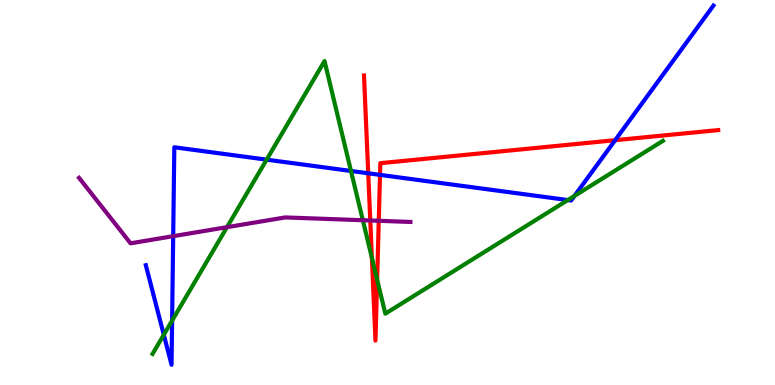[{'lines': ['blue', 'red'], 'intersections': [{'x': 4.75, 'y': 5.5}, {'x': 4.9, 'y': 5.46}, {'x': 7.94, 'y': 6.36}]}, {'lines': ['green', 'red'], 'intersections': [{'x': 4.8, 'y': 3.3}, {'x': 4.87, 'y': 2.74}]}, {'lines': ['purple', 'red'], 'intersections': [{'x': 4.78, 'y': 4.27}, {'x': 4.89, 'y': 4.26}]}, {'lines': ['blue', 'green'], 'intersections': [{'x': 2.11, 'y': 1.3}, {'x': 2.22, 'y': 1.67}, {'x': 3.44, 'y': 5.85}, {'x': 4.53, 'y': 5.56}, {'x': 7.33, 'y': 4.8}, {'x': 7.41, 'y': 4.91}]}, {'lines': ['blue', 'purple'], 'intersections': [{'x': 2.23, 'y': 3.87}]}, {'lines': ['green', 'purple'], 'intersections': [{'x': 2.93, 'y': 4.1}, {'x': 4.68, 'y': 4.28}]}]